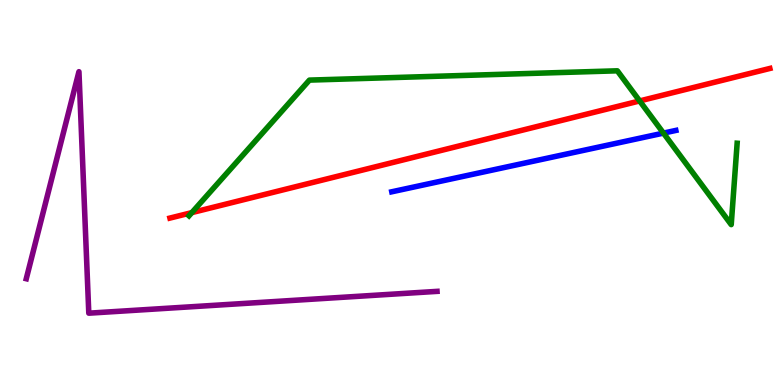[{'lines': ['blue', 'red'], 'intersections': []}, {'lines': ['green', 'red'], 'intersections': [{'x': 2.48, 'y': 4.48}, {'x': 8.25, 'y': 7.38}]}, {'lines': ['purple', 'red'], 'intersections': []}, {'lines': ['blue', 'green'], 'intersections': [{'x': 8.56, 'y': 6.54}]}, {'lines': ['blue', 'purple'], 'intersections': []}, {'lines': ['green', 'purple'], 'intersections': []}]